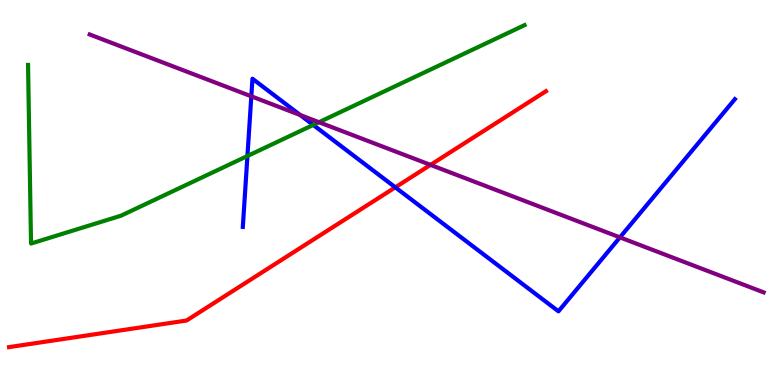[{'lines': ['blue', 'red'], 'intersections': [{'x': 5.1, 'y': 5.13}]}, {'lines': ['green', 'red'], 'intersections': []}, {'lines': ['purple', 'red'], 'intersections': [{'x': 5.55, 'y': 5.72}]}, {'lines': ['blue', 'green'], 'intersections': [{'x': 3.19, 'y': 5.95}, {'x': 4.04, 'y': 6.76}]}, {'lines': ['blue', 'purple'], 'intersections': [{'x': 3.24, 'y': 7.5}, {'x': 3.87, 'y': 7.01}, {'x': 8.0, 'y': 3.83}]}, {'lines': ['green', 'purple'], 'intersections': [{'x': 4.12, 'y': 6.83}]}]